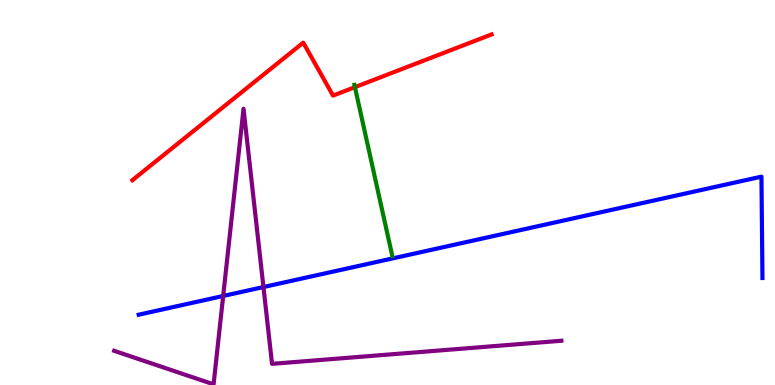[{'lines': ['blue', 'red'], 'intersections': []}, {'lines': ['green', 'red'], 'intersections': [{'x': 4.58, 'y': 7.74}]}, {'lines': ['purple', 'red'], 'intersections': []}, {'lines': ['blue', 'green'], 'intersections': []}, {'lines': ['blue', 'purple'], 'intersections': [{'x': 2.88, 'y': 2.31}, {'x': 3.4, 'y': 2.54}]}, {'lines': ['green', 'purple'], 'intersections': []}]